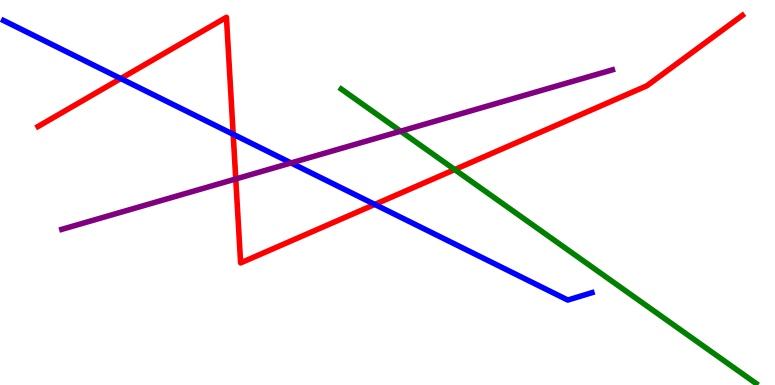[{'lines': ['blue', 'red'], 'intersections': [{'x': 1.56, 'y': 7.96}, {'x': 3.01, 'y': 6.51}, {'x': 4.84, 'y': 4.69}]}, {'lines': ['green', 'red'], 'intersections': [{'x': 5.87, 'y': 5.6}]}, {'lines': ['purple', 'red'], 'intersections': [{'x': 3.04, 'y': 5.35}]}, {'lines': ['blue', 'green'], 'intersections': []}, {'lines': ['blue', 'purple'], 'intersections': [{'x': 3.76, 'y': 5.77}]}, {'lines': ['green', 'purple'], 'intersections': [{'x': 5.17, 'y': 6.59}]}]